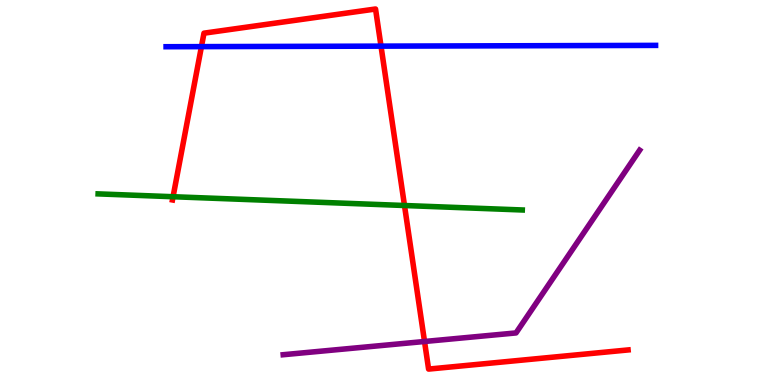[{'lines': ['blue', 'red'], 'intersections': [{'x': 2.6, 'y': 8.79}, {'x': 4.92, 'y': 8.8}]}, {'lines': ['green', 'red'], 'intersections': [{'x': 2.23, 'y': 4.89}, {'x': 5.22, 'y': 4.66}]}, {'lines': ['purple', 'red'], 'intersections': [{'x': 5.48, 'y': 1.13}]}, {'lines': ['blue', 'green'], 'intersections': []}, {'lines': ['blue', 'purple'], 'intersections': []}, {'lines': ['green', 'purple'], 'intersections': []}]